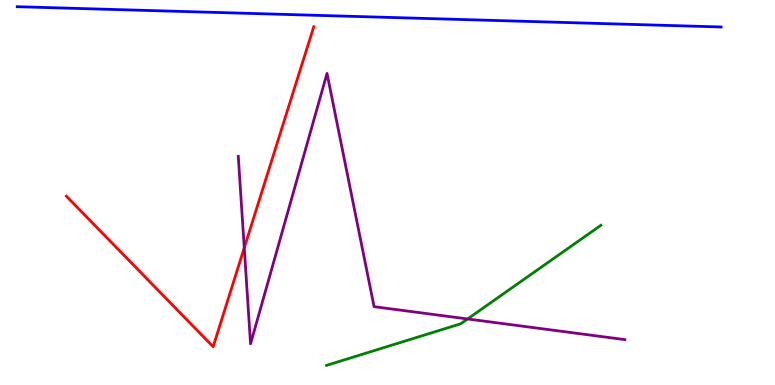[{'lines': ['blue', 'red'], 'intersections': []}, {'lines': ['green', 'red'], 'intersections': []}, {'lines': ['purple', 'red'], 'intersections': [{'x': 3.15, 'y': 3.56}]}, {'lines': ['blue', 'green'], 'intersections': []}, {'lines': ['blue', 'purple'], 'intersections': []}, {'lines': ['green', 'purple'], 'intersections': [{'x': 6.03, 'y': 1.72}]}]